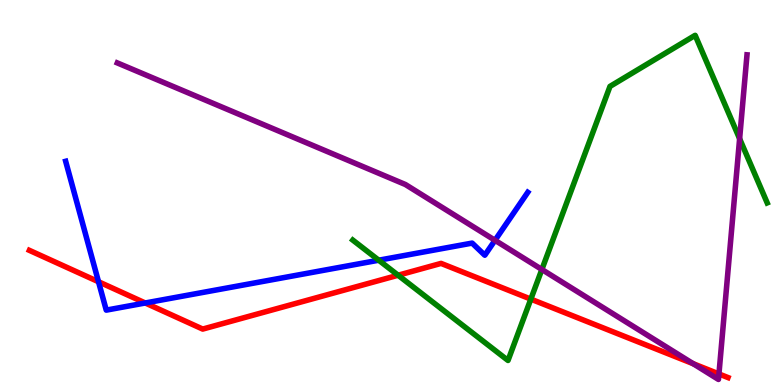[{'lines': ['blue', 'red'], 'intersections': [{'x': 1.27, 'y': 2.68}, {'x': 1.87, 'y': 2.13}]}, {'lines': ['green', 'red'], 'intersections': [{'x': 5.14, 'y': 2.85}, {'x': 6.85, 'y': 2.23}]}, {'lines': ['purple', 'red'], 'intersections': [{'x': 8.94, 'y': 0.553}, {'x': 9.28, 'y': 0.287}]}, {'lines': ['blue', 'green'], 'intersections': [{'x': 4.89, 'y': 3.24}]}, {'lines': ['blue', 'purple'], 'intersections': [{'x': 6.39, 'y': 3.76}]}, {'lines': ['green', 'purple'], 'intersections': [{'x': 6.99, 'y': 3.0}, {'x': 9.54, 'y': 6.4}]}]